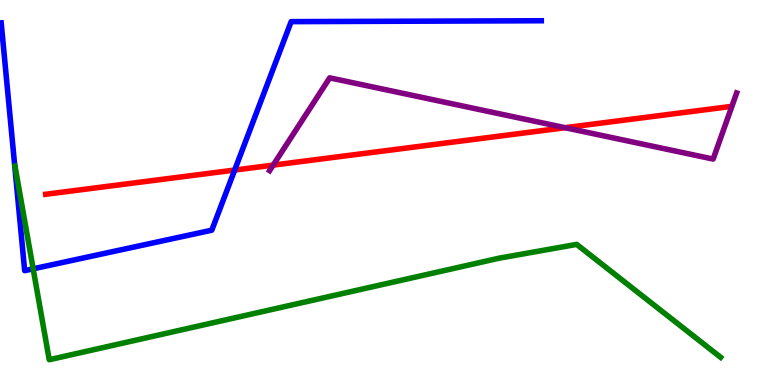[{'lines': ['blue', 'red'], 'intersections': [{'x': 3.03, 'y': 5.58}]}, {'lines': ['green', 'red'], 'intersections': []}, {'lines': ['purple', 'red'], 'intersections': [{'x': 3.53, 'y': 5.71}, {'x': 7.29, 'y': 6.68}]}, {'lines': ['blue', 'green'], 'intersections': [{'x': 0.428, 'y': 3.02}]}, {'lines': ['blue', 'purple'], 'intersections': []}, {'lines': ['green', 'purple'], 'intersections': []}]